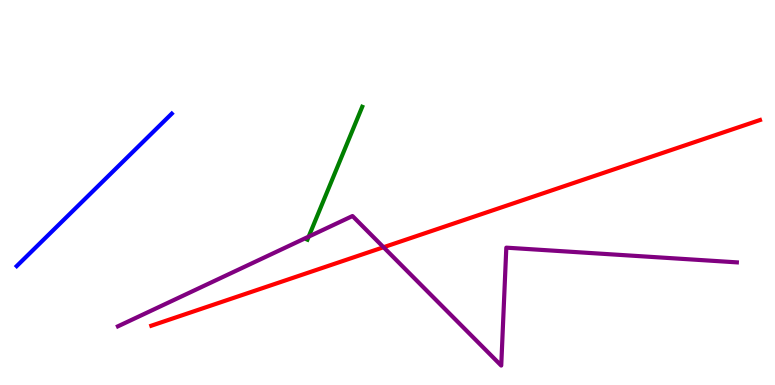[{'lines': ['blue', 'red'], 'intersections': []}, {'lines': ['green', 'red'], 'intersections': []}, {'lines': ['purple', 'red'], 'intersections': [{'x': 4.95, 'y': 3.58}]}, {'lines': ['blue', 'green'], 'intersections': []}, {'lines': ['blue', 'purple'], 'intersections': []}, {'lines': ['green', 'purple'], 'intersections': [{'x': 3.98, 'y': 3.85}]}]